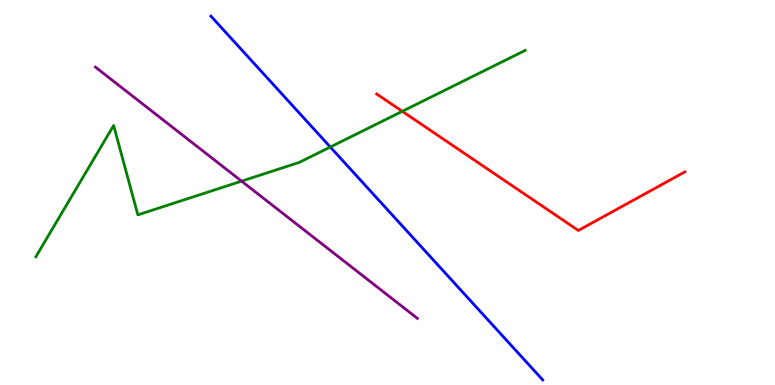[{'lines': ['blue', 'red'], 'intersections': []}, {'lines': ['green', 'red'], 'intersections': [{'x': 5.19, 'y': 7.11}]}, {'lines': ['purple', 'red'], 'intersections': []}, {'lines': ['blue', 'green'], 'intersections': [{'x': 4.26, 'y': 6.18}]}, {'lines': ['blue', 'purple'], 'intersections': []}, {'lines': ['green', 'purple'], 'intersections': [{'x': 3.12, 'y': 5.29}]}]